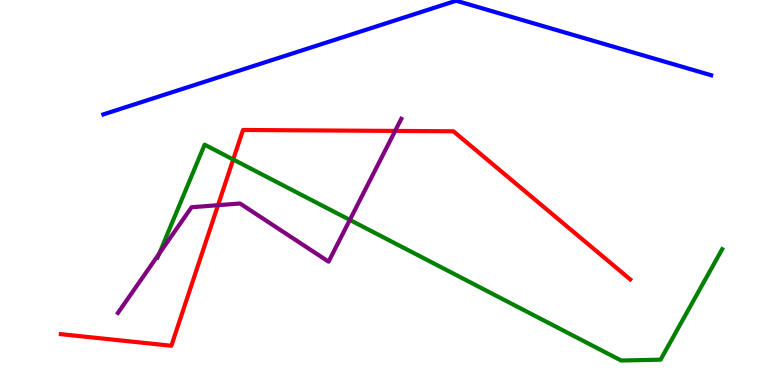[{'lines': ['blue', 'red'], 'intersections': []}, {'lines': ['green', 'red'], 'intersections': [{'x': 3.01, 'y': 5.86}]}, {'lines': ['purple', 'red'], 'intersections': [{'x': 2.81, 'y': 4.67}, {'x': 5.1, 'y': 6.6}]}, {'lines': ['blue', 'green'], 'intersections': []}, {'lines': ['blue', 'purple'], 'intersections': []}, {'lines': ['green', 'purple'], 'intersections': [{'x': 2.05, 'y': 3.41}, {'x': 4.51, 'y': 4.29}]}]